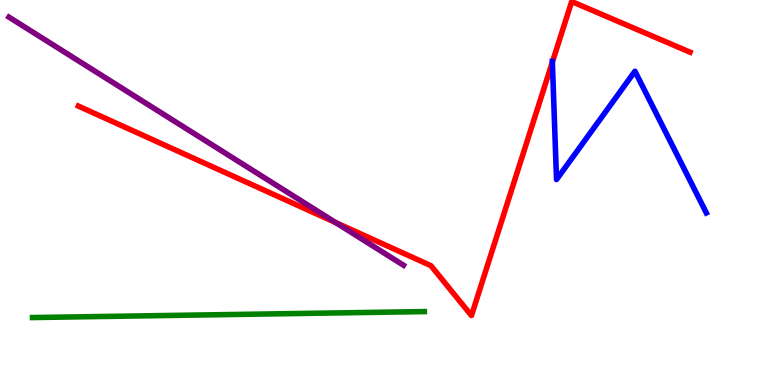[{'lines': ['blue', 'red'], 'intersections': [{'x': 7.13, 'y': 8.39}]}, {'lines': ['green', 'red'], 'intersections': []}, {'lines': ['purple', 'red'], 'intersections': [{'x': 4.33, 'y': 4.22}]}, {'lines': ['blue', 'green'], 'intersections': []}, {'lines': ['blue', 'purple'], 'intersections': []}, {'lines': ['green', 'purple'], 'intersections': []}]